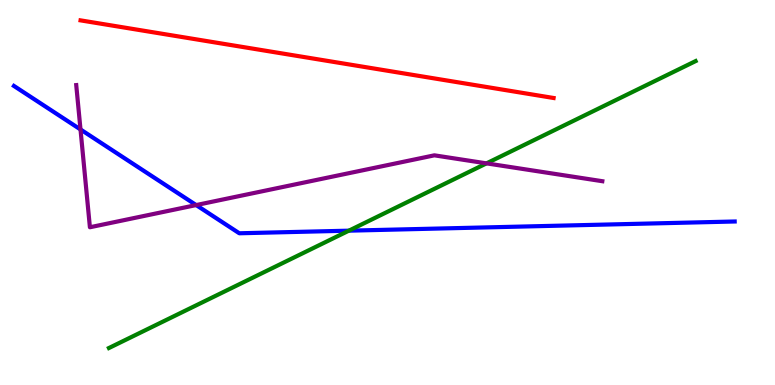[{'lines': ['blue', 'red'], 'intersections': []}, {'lines': ['green', 'red'], 'intersections': []}, {'lines': ['purple', 'red'], 'intersections': []}, {'lines': ['blue', 'green'], 'intersections': [{'x': 4.5, 'y': 4.01}]}, {'lines': ['blue', 'purple'], 'intersections': [{'x': 1.04, 'y': 6.64}, {'x': 2.53, 'y': 4.67}]}, {'lines': ['green', 'purple'], 'intersections': [{'x': 6.28, 'y': 5.76}]}]